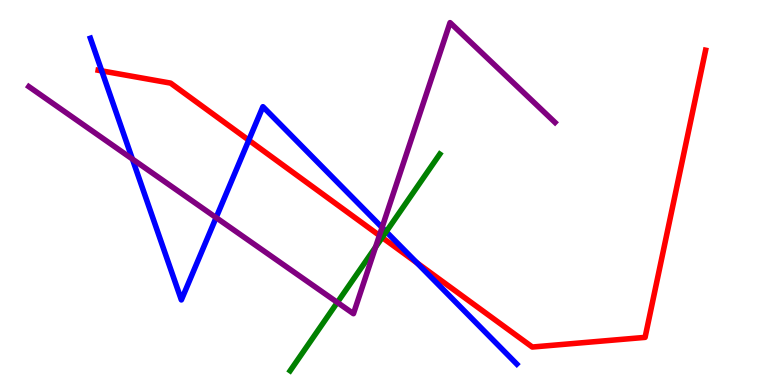[{'lines': ['blue', 'red'], 'intersections': [{'x': 1.31, 'y': 8.16}, {'x': 3.21, 'y': 6.36}, {'x': 5.38, 'y': 3.17}]}, {'lines': ['green', 'red'], 'intersections': [{'x': 4.93, 'y': 3.83}]}, {'lines': ['purple', 'red'], 'intersections': [{'x': 4.9, 'y': 3.88}]}, {'lines': ['blue', 'green'], 'intersections': [{'x': 4.98, 'y': 3.98}]}, {'lines': ['blue', 'purple'], 'intersections': [{'x': 1.71, 'y': 5.87}, {'x': 2.79, 'y': 4.35}, {'x': 4.93, 'y': 4.09}]}, {'lines': ['green', 'purple'], 'intersections': [{'x': 4.35, 'y': 2.14}, {'x': 4.85, 'y': 3.58}]}]